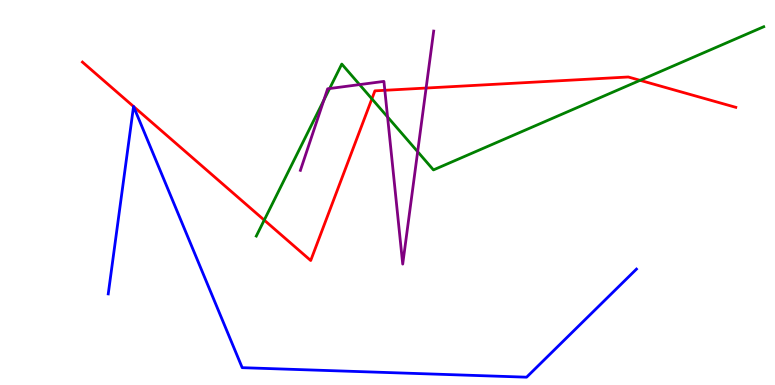[{'lines': ['blue', 'red'], 'intersections': [{'x': 1.72, 'y': 7.23}, {'x': 1.72, 'y': 7.23}]}, {'lines': ['green', 'red'], 'intersections': [{'x': 3.41, 'y': 4.28}, {'x': 4.8, 'y': 7.43}, {'x': 8.26, 'y': 7.91}]}, {'lines': ['purple', 'red'], 'intersections': [{'x': 4.97, 'y': 7.65}, {'x': 5.5, 'y': 7.71}]}, {'lines': ['blue', 'green'], 'intersections': []}, {'lines': ['blue', 'purple'], 'intersections': []}, {'lines': ['green', 'purple'], 'intersections': [{'x': 4.18, 'y': 7.4}, {'x': 4.25, 'y': 7.7}, {'x': 4.64, 'y': 7.8}, {'x': 5.0, 'y': 6.96}, {'x': 5.39, 'y': 6.06}]}]